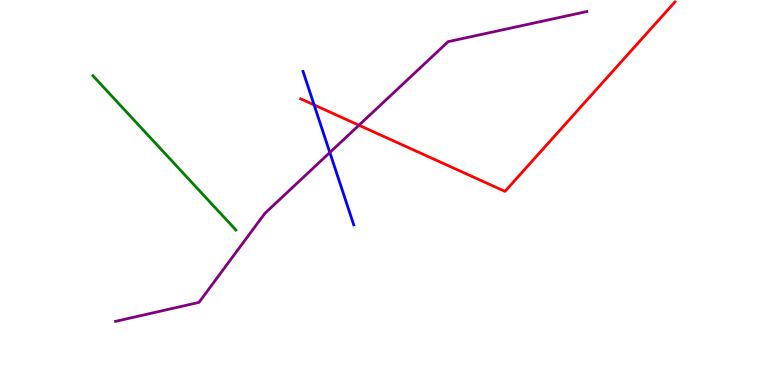[{'lines': ['blue', 'red'], 'intersections': [{'x': 4.05, 'y': 7.28}]}, {'lines': ['green', 'red'], 'intersections': []}, {'lines': ['purple', 'red'], 'intersections': [{'x': 4.63, 'y': 6.75}]}, {'lines': ['blue', 'green'], 'intersections': []}, {'lines': ['blue', 'purple'], 'intersections': [{'x': 4.26, 'y': 6.04}]}, {'lines': ['green', 'purple'], 'intersections': []}]